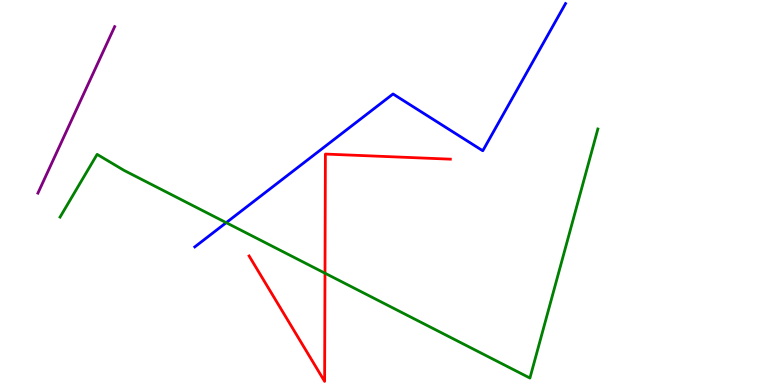[{'lines': ['blue', 'red'], 'intersections': []}, {'lines': ['green', 'red'], 'intersections': [{'x': 4.19, 'y': 2.9}]}, {'lines': ['purple', 'red'], 'intersections': []}, {'lines': ['blue', 'green'], 'intersections': [{'x': 2.92, 'y': 4.22}]}, {'lines': ['blue', 'purple'], 'intersections': []}, {'lines': ['green', 'purple'], 'intersections': []}]